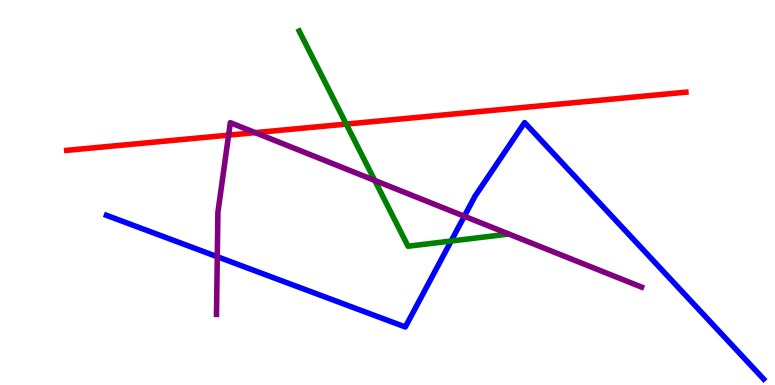[{'lines': ['blue', 'red'], 'intersections': []}, {'lines': ['green', 'red'], 'intersections': [{'x': 4.47, 'y': 6.78}]}, {'lines': ['purple', 'red'], 'intersections': [{'x': 2.95, 'y': 6.49}, {'x': 3.29, 'y': 6.55}]}, {'lines': ['blue', 'green'], 'intersections': [{'x': 5.82, 'y': 3.74}]}, {'lines': ['blue', 'purple'], 'intersections': [{'x': 2.8, 'y': 3.33}, {'x': 5.99, 'y': 4.38}]}, {'lines': ['green', 'purple'], 'intersections': [{'x': 4.84, 'y': 5.31}]}]